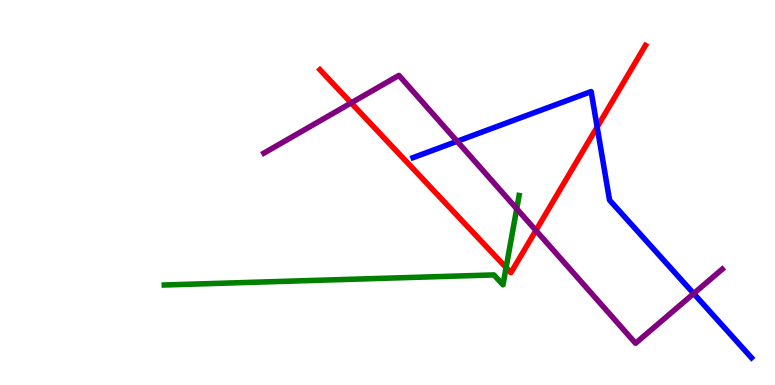[{'lines': ['blue', 'red'], 'intersections': [{'x': 7.71, 'y': 6.7}]}, {'lines': ['green', 'red'], 'intersections': [{'x': 6.53, 'y': 3.05}]}, {'lines': ['purple', 'red'], 'intersections': [{'x': 4.53, 'y': 7.33}, {'x': 6.91, 'y': 4.01}]}, {'lines': ['blue', 'green'], 'intersections': []}, {'lines': ['blue', 'purple'], 'intersections': [{'x': 5.9, 'y': 6.33}, {'x': 8.95, 'y': 2.38}]}, {'lines': ['green', 'purple'], 'intersections': [{'x': 6.67, 'y': 4.58}]}]